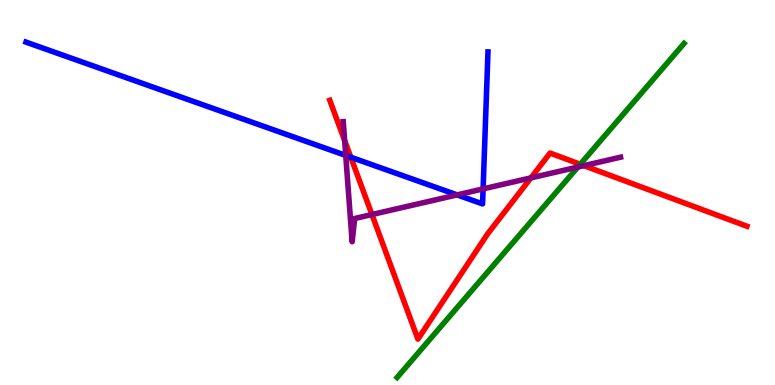[{'lines': ['blue', 'red'], 'intersections': [{'x': 4.53, 'y': 5.92}]}, {'lines': ['green', 'red'], 'intersections': [{'x': 7.49, 'y': 5.73}]}, {'lines': ['purple', 'red'], 'intersections': [{'x': 4.45, 'y': 6.35}, {'x': 4.8, 'y': 4.43}, {'x': 6.85, 'y': 5.38}, {'x': 7.53, 'y': 5.7}]}, {'lines': ['blue', 'green'], 'intersections': []}, {'lines': ['blue', 'purple'], 'intersections': [{'x': 4.46, 'y': 5.96}, {'x': 5.9, 'y': 4.94}, {'x': 6.23, 'y': 5.09}]}, {'lines': ['green', 'purple'], 'intersections': [{'x': 7.46, 'y': 5.66}]}]